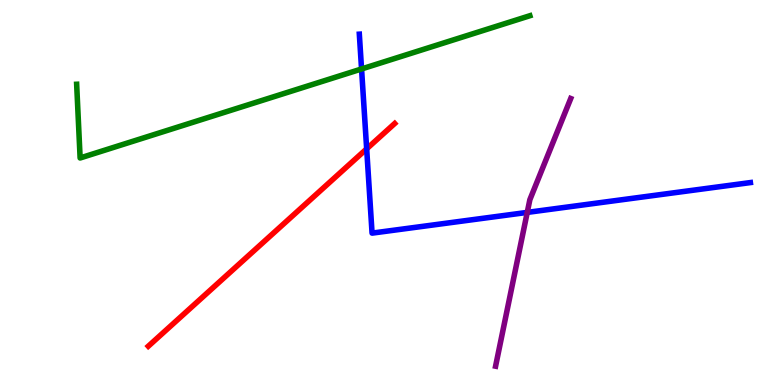[{'lines': ['blue', 'red'], 'intersections': [{'x': 4.73, 'y': 6.13}]}, {'lines': ['green', 'red'], 'intersections': []}, {'lines': ['purple', 'red'], 'intersections': []}, {'lines': ['blue', 'green'], 'intersections': [{'x': 4.67, 'y': 8.21}]}, {'lines': ['blue', 'purple'], 'intersections': [{'x': 6.8, 'y': 4.48}]}, {'lines': ['green', 'purple'], 'intersections': []}]